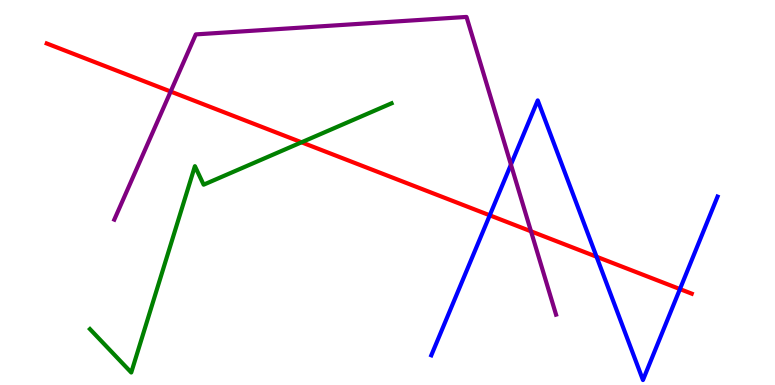[{'lines': ['blue', 'red'], 'intersections': [{'x': 6.32, 'y': 4.41}, {'x': 7.7, 'y': 3.33}, {'x': 8.77, 'y': 2.49}]}, {'lines': ['green', 'red'], 'intersections': [{'x': 3.89, 'y': 6.3}]}, {'lines': ['purple', 'red'], 'intersections': [{'x': 2.2, 'y': 7.62}, {'x': 6.85, 'y': 3.99}]}, {'lines': ['blue', 'green'], 'intersections': []}, {'lines': ['blue', 'purple'], 'intersections': [{'x': 6.59, 'y': 5.72}]}, {'lines': ['green', 'purple'], 'intersections': []}]